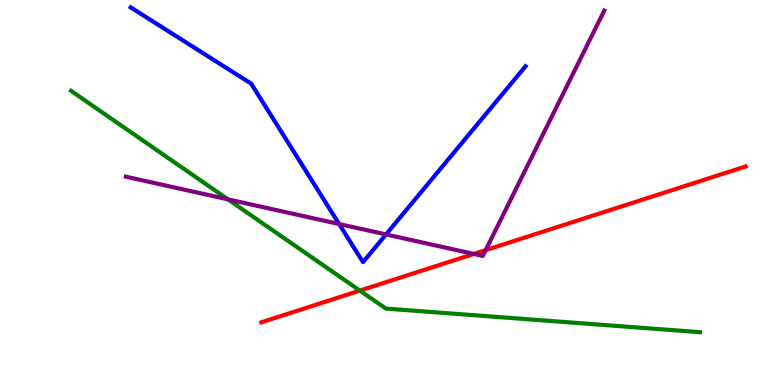[{'lines': ['blue', 'red'], 'intersections': []}, {'lines': ['green', 'red'], 'intersections': [{'x': 4.64, 'y': 2.45}]}, {'lines': ['purple', 'red'], 'intersections': [{'x': 6.11, 'y': 3.4}, {'x': 6.27, 'y': 3.5}]}, {'lines': ['blue', 'green'], 'intersections': []}, {'lines': ['blue', 'purple'], 'intersections': [{'x': 4.38, 'y': 4.18}, {'x': 4.98, 'y': 3.91}]}, {'lines': ['green', 'purple'], 'intersections': [{'x': 2.94, 'y': 4.82}]}]